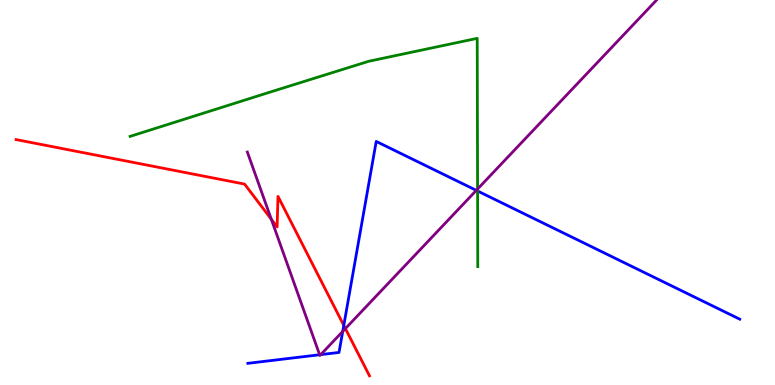[{'lines': ['blue', 'red'], 'intersections': [{'x': 4.44, 'y': 1.55}]}, {'lines': ['green', 'red'], 'intersections': []}, {'lines': ['purple', 'red'], 'intersections': [{'x': 3.5, 'y': 4.3}, {'x': 4.46, 'y': 1.47}]}, {'lines': ['blue', 'green'], 'intersections': [{'x': 6.16, 'y': 5.04}]}, {'lines': ['blue', 'purple'], 'intersections': [{'x': 4.12, 'y': 0.786}, {'x': 4.14, 'y': 0.789}, {'x': 4.42, 'y': 1.39}, {'x': 6.15, 'y': 5.06}]}, {'lines': ['green', 'purple'], 'intersections': [{'x': 6.16, 'y': 5.09}]}]